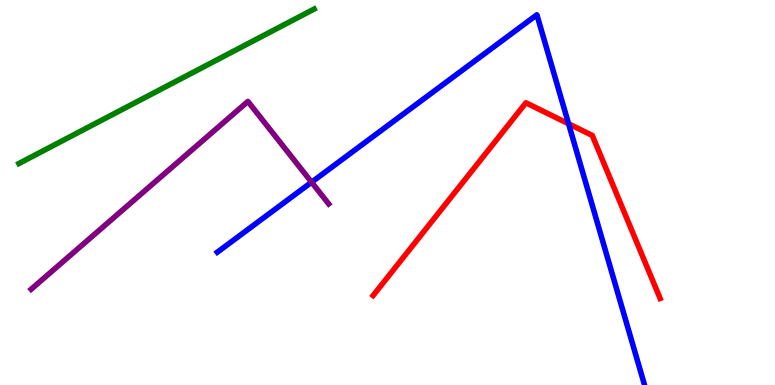[{'lines': ['blue', 'red'], 'intersections': [{'x': 7.34, 'y': 6.78}]}, {'lines': ['green', 'red'], 'intersections': []}, {'lines': ['purple', 'red'], 'intersections': []}, {'lines': ['blue', 'green'], 'intersections': []}, {'lines': ['blue', 'purple'], 'intersections': [{'x': 4.02, 'y': 5.27}]}, {'lines': ['green', 'purple'], 'intersections': []}]